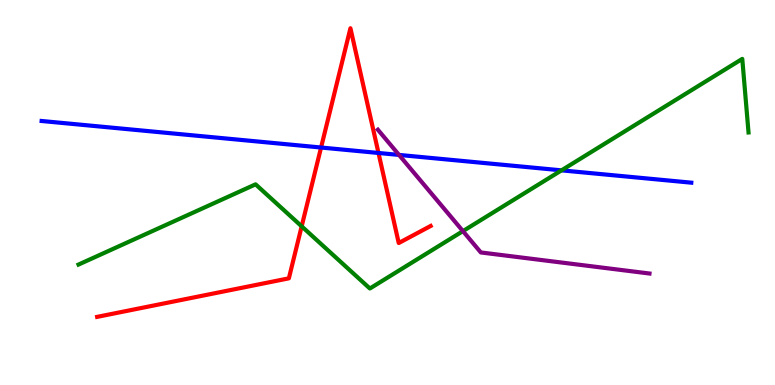[{'lines': ['blue', 'red'], 'intersections': [{'x': 4.14, 'y': 6.17}, {'x': 4.88, 'y': 6.03}]}, {'lines': ['green', 'red'], 'intersections': [{'x': 3.89, 'y': 4.12}]}, {'lines': ['purple', 'red'], 'intersections': []}, {'lines': ['blue', 'green'], 'intersections': [{'x': 7.25, 'y': 5.58}]}, {'lines': ['blue', 'purple'], 'intersections': [{'x': 5.15, 'y': 5.98}]}, {'lines': ['green', 'purple'], 'intersections': [{'x': 5.97, 'y': 4.0}]}]